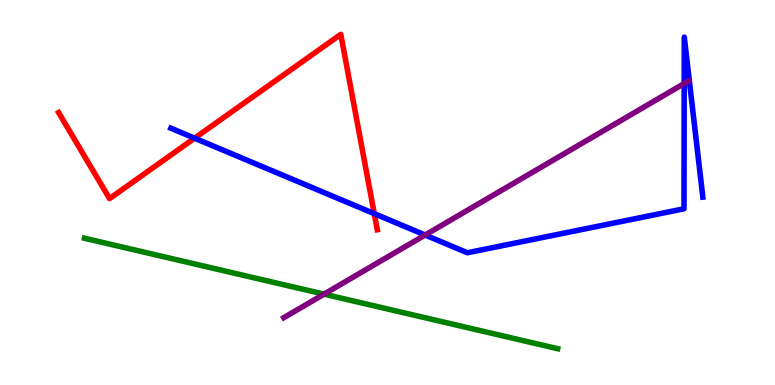[{'lines': ['blue', 'red'], 'intersections': [{'x': 2.51, 'y': 6.41}, {'x': 4.83, 'y': 4.45}]}, {'lines': ['green', 'red'], 'intersections': []}, {'lines': ['purple', 'red'], 'intersections': []}, {'lines': ['blue', 'green'], 'intersections': []}, {'lines': ['blue', 'purple'], 'intersections': [{'x': 5.49, 'y': 3.9}, {'x': 8.83, 'y': 7.83}]}, {'lines': ['green', 'purple'], 'intersections': [{'x': 4.18, 'y': 2.36}]}]